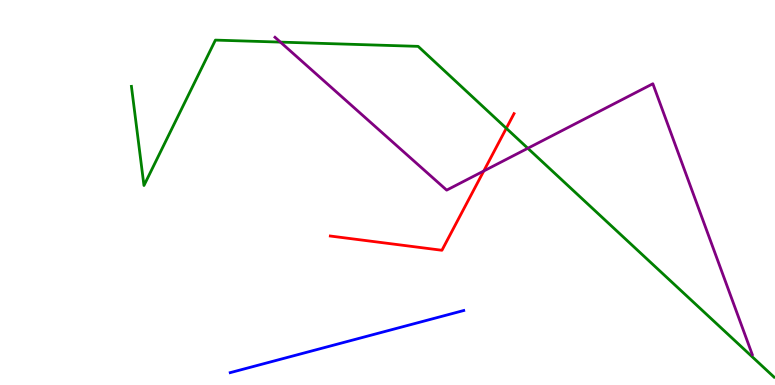[{'lines': ['blue', 'red'], 'intersections': []}, {'lines': ['green', 'red'], 'intersections': [{'x': 6.53, 'y': 6.67}]}, {'lines': ['purple', 'red'], 'intersections': [{'x': 6.24, 'y': 5.56}]}, {'lines': ['blue', 'green'], 'intersections': []}, {'lines': ['blue', 'purple'], 'intersections': []}, {'lines': ['green', 'purple'], 'intersections': [{'x': 3.62, 'y': 8.91}, {'x': 6.81, 'y': 6.15}]}]